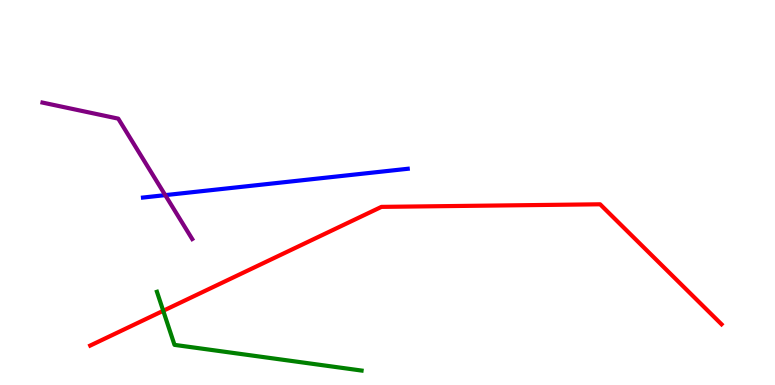[{'lines': ['blue', 'red'], 'intersections': []}, {'lines': ['green', 'red'], 'intersections': [{'x': 2.11, 'y': 1.93}]}, {'lines': ['purple', 'red'], 'intersections': []}, {'lines': ['blue', 'green'], 'intersections': []}, {'lines': ['blue', 'purple'], 'intersections': [{'x': 2.13, 'y': 4.93}]}, {'lines': ['green', 'purple'], 'intersections': []}]